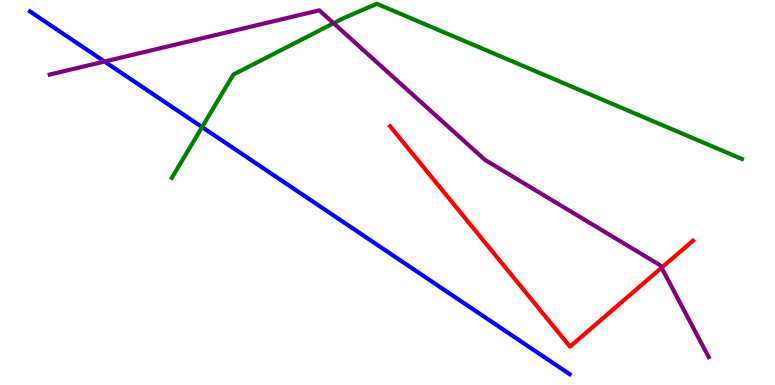[{'lines': ['blue', 'red'], 'intersections': []}, {'lines': ['green', 'red'], 'intersections': []}, {'lines': ['purple', 'red'], 'intersections': [{'x': 8.54, 'y': 3.05}]}, {'lines': ['blue', 'green'], 'intersections': [{'x': 2.61, 'y': 6.7}]}, {'lines': ['blue', 'purple'], 'intersections': [{'x': 1.35, 'y': 8.4}]}, {'lines': ['green', 'purple'], 'intersections': [{'x': 4.3, 'y': 9.4}]}]